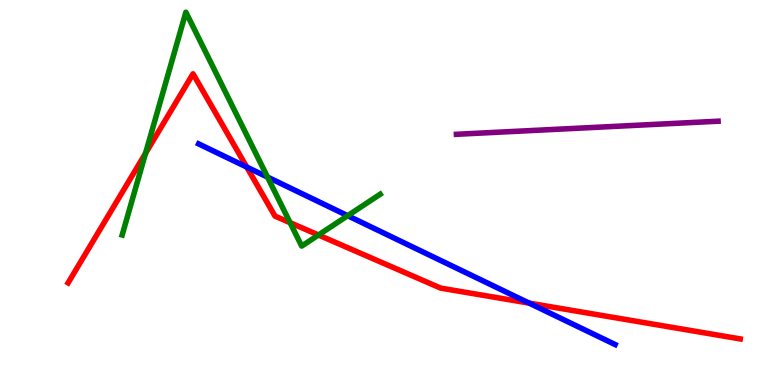[{'lines': ['blue', 'red'], 'intersections': [{'x': 3.18, 'y': 5.66}, {'x': 6.83, 'y': 2.13}]}, {'lines': ['green', 'red'], 'intersections': [{'x': 1.88, 'y': 6.02}, {'x': 3.74, 'y': 4.22}, {'x': 4.11, 'y': 3.9}]}, {'lines': ['purple', 'red'], 'intersections': []}, {'lines': ['blue', 'green'], 'intersections': [{'x': 3.45, 'y': 5.4}, {'x': 4.49, 'y': 4.4}]}, {'lines': ['blue', 'purple'], 'intersections': []}, {'lines': ['green', 'purple'], 'intersections': []}]